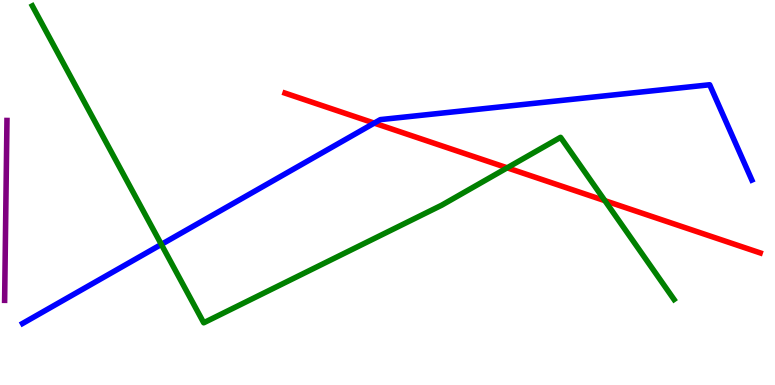[{'lines': ['blue', 'red'], 'intersections': [{'x': 4.83, 'y': 6.8}]}, {'lines': ['green', 'red'], 'intersections': [{'x': 6.54, 'y': 5.64}, {'x': 7.81, 'y': 4.79}]}, {'lines': ['purple', 'red'], 'intersections': []}, {'lines': ['blue', 'green'], 'intersections': [{'x': 2.08, 'y': 3.65}]}, {'lines': ['blue', 'purple'], 'intersections': []}, {'lines': ['green', 'purple'], 'intersections': []}]